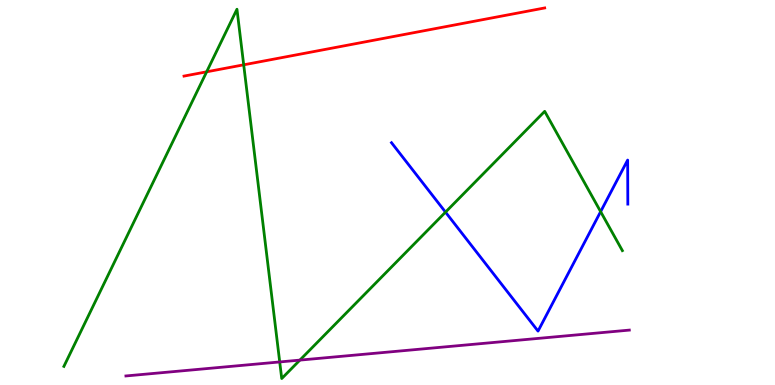[{'lines': ['blue', 'red'], 'intersections': []}, {'lines': ['green', 'red'], 'intersections': [{'x': 2.67, 'y': 8.13}, {'x': 3.14, 'y': 8.32}]}, {'lines': ['purple', 'red'], 'intersections': []}, {'lines': ['blue', 'green'], 'intersections': [{'x': 5.75, 'y': 4.49}, {'x': 7.75, 'y': 4.5}]}, {'lines': ['blue', 'purple'], 'intersections': []}, {'lines': ['green', 'purple'], 'intersections': [{'x': 3.61, 'y': 0.599}, {'x': 3.87, 'y': 0.647}]}]